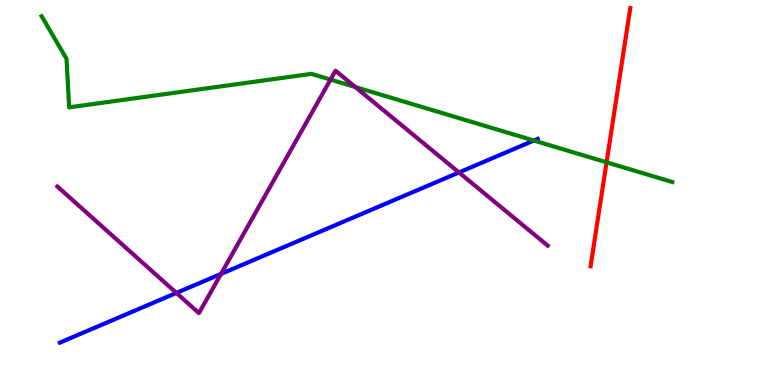[{'lines': ['blue', 'red'], 'intersections': []}, {'lines': ['green', 'red'], 'intersections': [{'x': 7.83, 'y': 5.78}]}, {'lines': ['purple', 'red'], 'intersections': []}, {'lines': ['blue', 'green'], 'intersections': [{'x': 6.89, 'y': 6.35}]}, {'lines': ['blue', 'purple'], 'intersections': [{'x': 2.28, 'y': 2.39}, {'x': 2.85, 'y': 2.89}, {'x': 5.92, 'y': 5.52}]}, {'lines': ['green', 'purple'], 'intersections': [{'x': 4.26, 'y': 7.93}, {'x': 4.58, 'y': 7.74}]}]